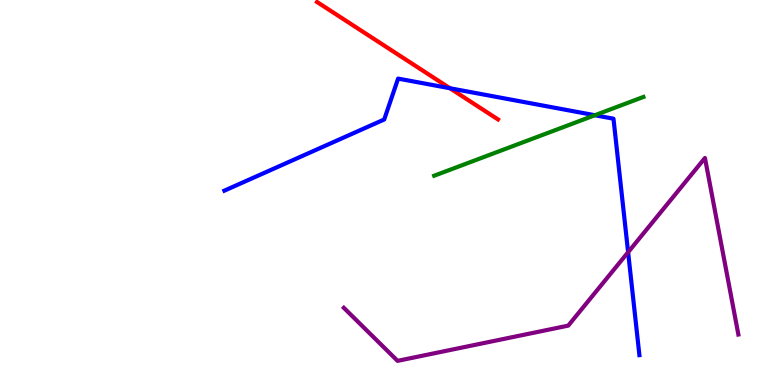[{'lines': ['blue', 'red'], 'intersections': [{'x': 5.81, 'y': 7.71}]}, {'lines': ['green', 'red'], 'intersections': []}, {'lines': ['purple', 'red'], 'intersections': []}, {'lines': ['blue', 'green'], 'intersections': [{'x': 7.68, 'y': 7.01}]}, {'lines': ['blue', 'purple'], 'intersections': [{'x': 8.1, 'y': 3.45}]}, {'lines': ['green', 'purple'], 'intersections': []}]